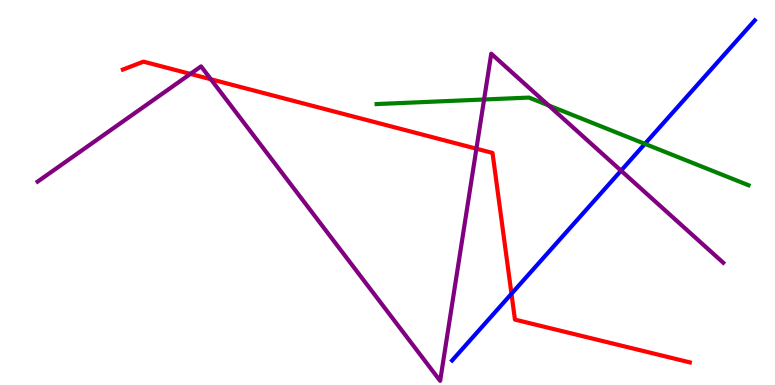[{'lines': ['blue', 'red'], 'intersections': [{'x': 6.6, 'y': 2.37}]}, {'lines': ['green', 'red'], 'intersections': []}, {'lines': ['purple', 'red'], 'intersections': [{'x': 2.46, 'y': 8.08}, {'x': 2.72, 'y': 7.94}, {'x': 6.15, 'y': 6.14}]}, {'lines': ['blue', 'green'], 'intersections': [{'x': 8.32, 'y': 6.26}]}, {'lines': ['blue', 'purple'], 'intersections': [{'x': 8.01, 'y': 5.57}]}, {'lines': ['green', 'purple'], 'intersections': [{'x': 6.25, 'y': 7.42}, {'x': 7.08, 'y': 7.26}]}]